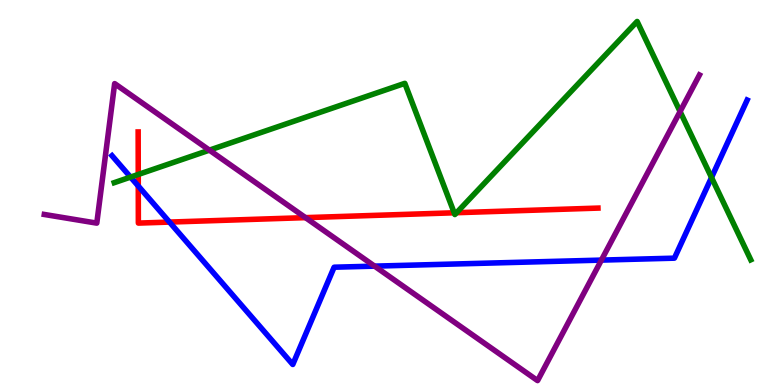[{'lines': ['blue', 'red'], 'intersections': [{'x': 1.78, 'y': 5.17}, {'x': 2.19, 'y': 4.23}]}, {'lines': ['green', 'red'], 'intersections': [{'x': 1.78, 'y': 5.47}, {'x': 5.86, 'y': 4.47}, {'x': 5.89, 'y': 4.48}]}, {'lines': ['purple', 'red'], 'intersections': [{'x': 3.94, 'y': 4.35}]}, {'lines': ['blue', 'green'], 'intersections': [{'x': 1.68, 'y': 5.4}, {'x': 9.18, 'y': 5.39}]}, {'lines': ['blue', 'purple'], 'intersections': [{'x': 4.83, 'y': 3.09}, {'x': 7.76, 'y': 3.24}]}, {'lines': ['green', 'purple'], 'intersections': [{'x': 2.7, 'y': 6.1}, {'x': 8.78, 'y': 7.1}]}]